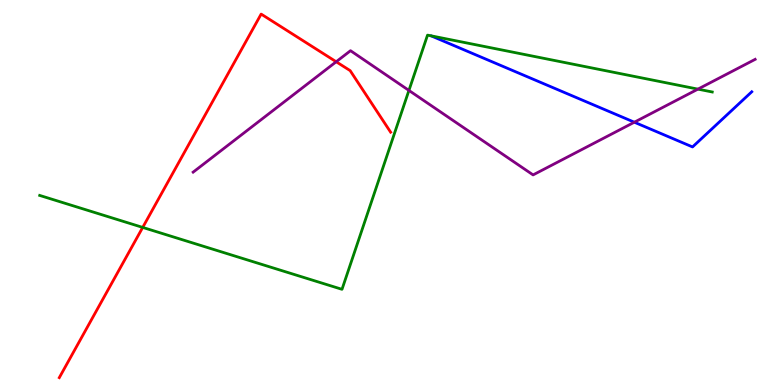[{'lines': ['blue', 'red'], 'intersections': []}, {'lines': ['green', 'red'], 'intersections': [{'x': 1.84, 'y': 4.09}]}, {'lines': ['purple', 'red'], 'intersections': [{'x': 4.34, 'y': 8.4}]}, {'lines': ['blue', 'green'], 'intersections': []}, {'lines': ['blue', 'purple'], 'intersections': [{'x': 8.19, 'y': 6.83}]}, {'lines': ['green', 'purple'], 'intersections': [{'x': 5.28, 'y': 7.65}, {'x': 9.01, 'y': 7.68}]}]